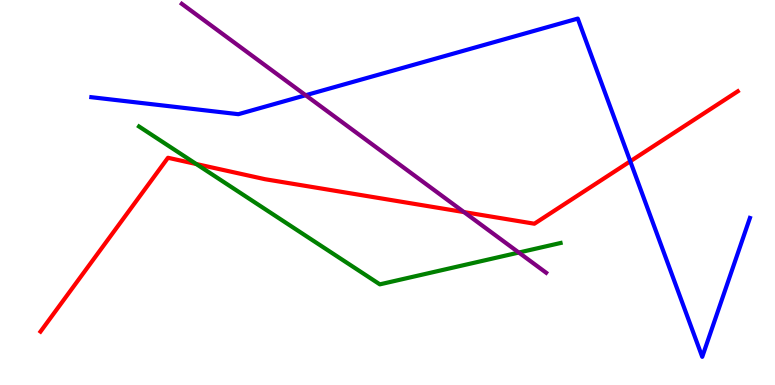[{'lines': ['blue', 'red'], 'intersections': [{'x': 8.13, 'y': 5.81}]}, {'lines': ['green', 'red'], 'intersections': [{'x': 2.53, 'y': 5.74}]}, {'lines': ['purple', 'red'], 'intersections': [{'x': 5.99, 'y': 4.49}]}, {'lines': ['blue', 'green'], 'intersections': []}, {'lines': ['blue', 'purple'], 'intersections': [{'x': 3.94, 'y': 7.53}]}, {'lines': ['green', 'purple'], 'intersections': [{'x': 6.69, 'y': 3.44}]}]